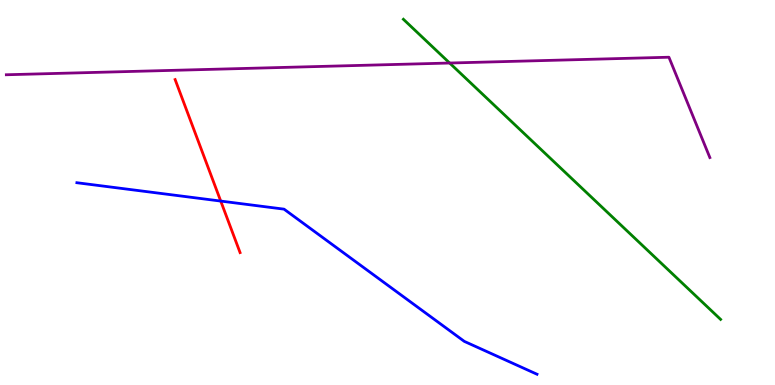[{'lines': ['blue', 'red'], 'intersections': [{'x': 2.85, 'y': 4.78}]}, {'lines': ['green', 'red'], 'intersections': []}, {'lines': ['purple', 'red'], 'intersections': []}, {'lines': ['blue', 'green'], 'intersections': []}, {'lines': ['blue', 'purple'], 'intersections': []}, {'lines': ['green', 'purple'], 'intersections': [{'x': 5.8, 'y': 8.36}]}]